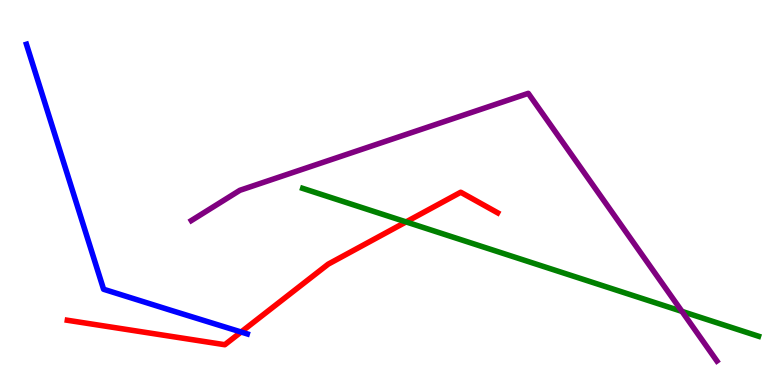[{'lines': ['blue', 'red'], 'intersections': [{'x': 3.11, 'y': 1.38}]}, {'lines': ['green', 'red'], 'intersections': [{'x': 5.24, 'y': 4.24}]}, {'lines': ['purple', 'red'], 'intersections': []}, {'lines': ['blue', 'green'], 'intersections': []}, {'lines': ['blue', 'purple'], 'intersections': []}, {'lines': ['green', 'purple'], 'intersections': [{'x': 8.8, 'y': 1.91}]}]